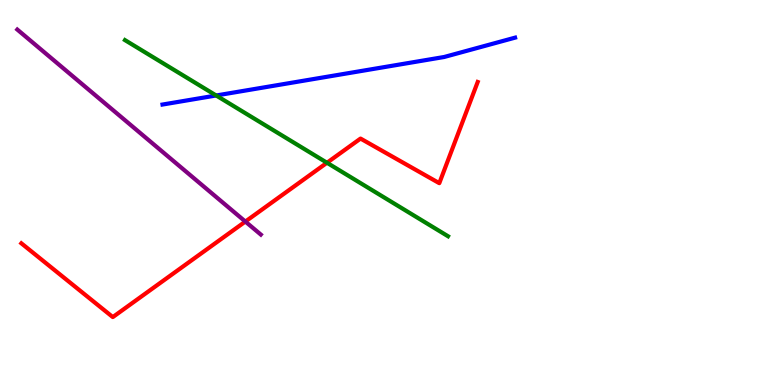[{'lines': ['blue', 'red'], 'intersections': []}, {'lines': ['green', 'red'], 'intersections': [{'x': 4.22, 'y': 5.77}]}, {'lines': ['purple', 'red'], 'intersections': [{'x': 3.17, 'y': 4.25}]}, {'lines': ['blue', 'green'], 'intersections': [{'x': 2.79, 'y': 7.52}]}, {'lines': ['blue', 'purple'], 'intersections': []}, {'lines': ['green', 'purple'], 'intersections': []}]